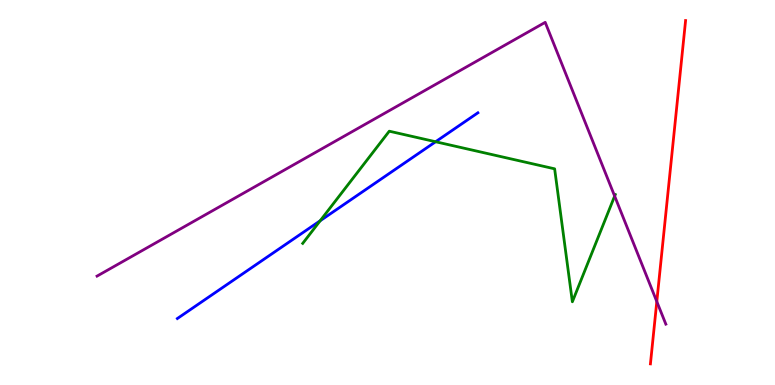[{'lines': ['blue', 'red'], 'intersections': []}, {'lines': ['green', 'red'], 'intersections': []}, {'lines': ['purple', 'red'], 'intersections': [{'x': 8.47, 'y': 2.17}]}, {'lines': ['blue', 'green'], 'intersections': [{'x': 4.13, 'y': 4.27}, {'x': 5.62, 'y': 6.32}]}, {'lines': ['blue', 'purple'], 'intersections': []}, {'lines': ['green', 'purple'], 'intersections': [{'x': 7.93, 'y': 4.91}]}]